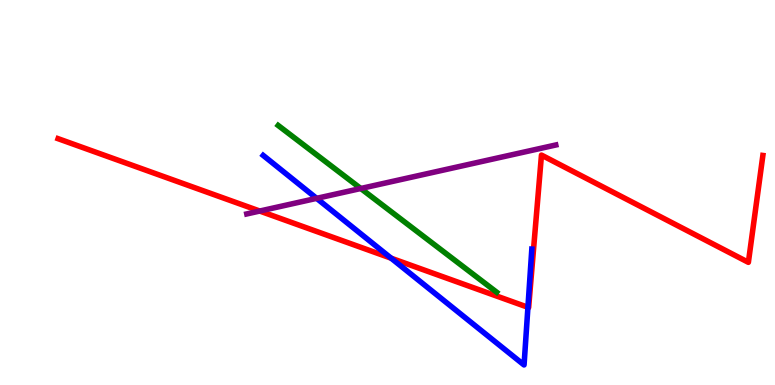[{'lines': ['blue', 'red'], 'intersections': [{'x': 5.05, 'y': 3.29}, {'x': 6.81, 'y': 2.02}]}, {'lines': ['green', 'red'], 'intersections': []}, {'lines': ['purple', 'red'], 'intersections': [{'x': 3.35, 'y': 4.52}]}, {'lines': ['blue', 'green'], 'intersections': []}, {'lines': ['blue', 'purple'], 'intersections': [{'x': 4.09, 'y': 4.85}]}, {'lines': ['green', 'purple'], 'intersections': [{'x': 4.66, 'y': 5.1}]}]